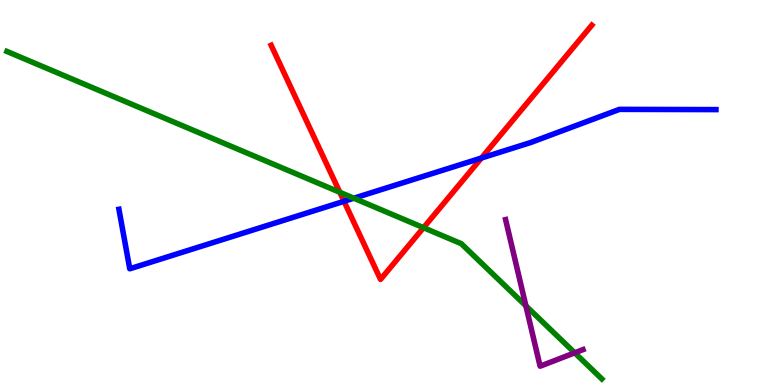[{'lines': ['blue', 'red'], 'intersections': [{'x': 4.44, 'y': 4.77}, {'x': 6.21, 'y': 5.9}]}, {'lines': ['green', 'red'], 'intersections': [{'x': 4.38, 'y': 5.01}, {'x': 5.46, 'y': 4.09}]}, {'lines': ['purple', 'red'], 'intersections': []}, {'lines': ['blue', 'green'], 'intersections': [{'x': 4.57, 'y': 4.85}]}, {'lines': ['blue', 'purple'], 'intersections': []}, {'lines': ['green', 'purple'], 'intersections': [{'x': 6.79, 'y': 2.06}, {'x': 7.42, 'y': 0.836}]}]